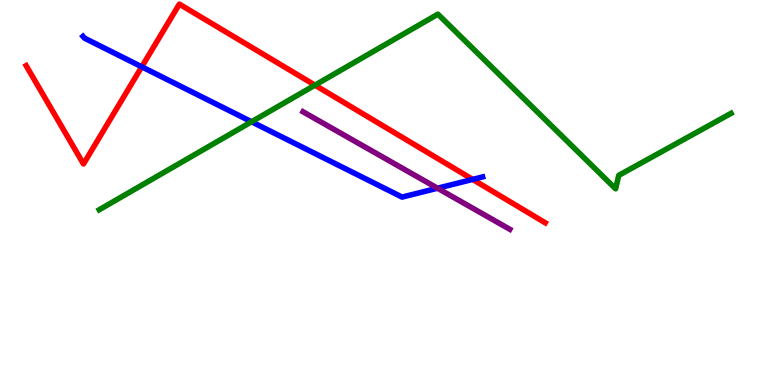[{'lines': ['blue', 'red'], 'intersections': [{'x': 1.83, 'y': 8.26}, {'x': 6.1, 'y': 5.34}]}, {'lines': ['green', 'red'], 'intersections': [{'x': 4.06, 'y': 7.79}]}, {'lines': ['purple', 'red'], 'intersections': []}, {'lines': ['blue', 'green'], 'intersections': [{'x': 3.25, 'y': 6.84}]}, {'lines': ['blue', 'purple'], 'intersections': [{'x': 5.65, 'y': 5.11}]}, {'lines': ['green', 'purple'], 'intersections': []}]